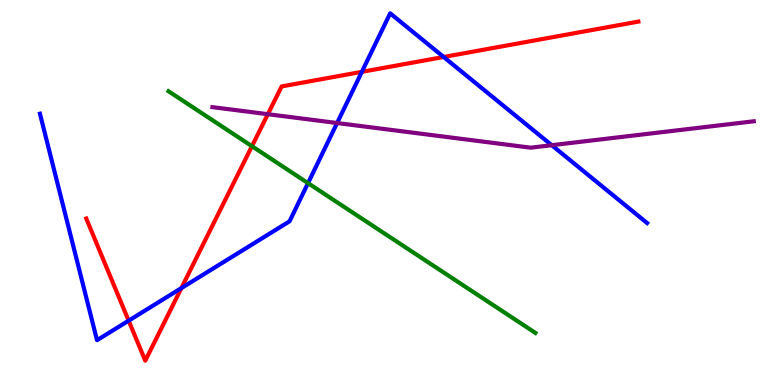[{'lines': ['blue', 'red'], 'intersections': [{'x': 1.66, 'y': 1.67}, {'x': 2.34, 'y': 2.52}, {'x': 4.67, 'y': 8.13}, {'x': 5.72, 'y': 8.52}]}, {'lines': ['green', 'red'], 'intersections': [{'x': 3.25, 'y': 6.2}]}, {'lines': ['purple', 'red'], 'intersections': [{'x': 3.46, 'y': 7.03}]}, {'lines': ['blue', 'green'], 'intersections': [{'x': 3.97, 'y': 5.24}]}, {'lines': ['blue', 'purple'], 'intersections': [{'x': 4.35, 'y': 6.8}, {'x': 7.12, 'y': 6.23}]}, {'lines': ['green', 'purple'], 'intersections': []}]